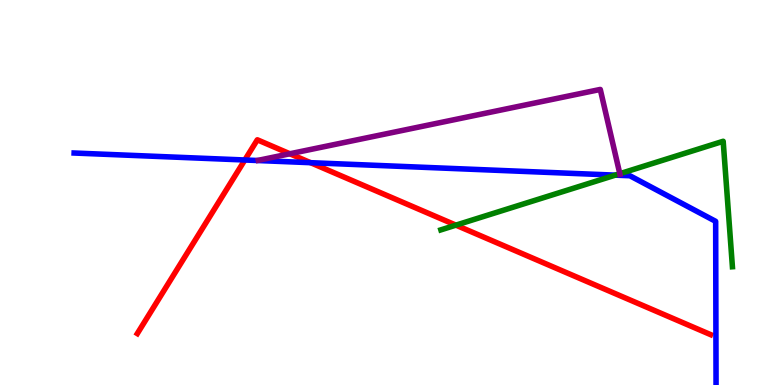[{'lines': ['blue', 'red'], 'intersections': [{'x': 3.16, 'y': 5.84}, {'x': 4.01, 'y': 5.77}]}, {'lines': ['green', 'red'], 'intersections': [{'x': 5.88, 'y': 4.15}]}, {'lines': ['purple', 'red'], 'intersections': [{'x': 3.74, 'y': 6.01}]}, {'lines': ['blue', 'green'], 'intersections': [{'x': 7.94, 'y': 5.45}]}, {'lines': ['blue', 'purple'], 'intersections': []}, {'lines': ['green', 'purple'], 'intersections': [{'x': 8.0, 'y': 5.49}]}]